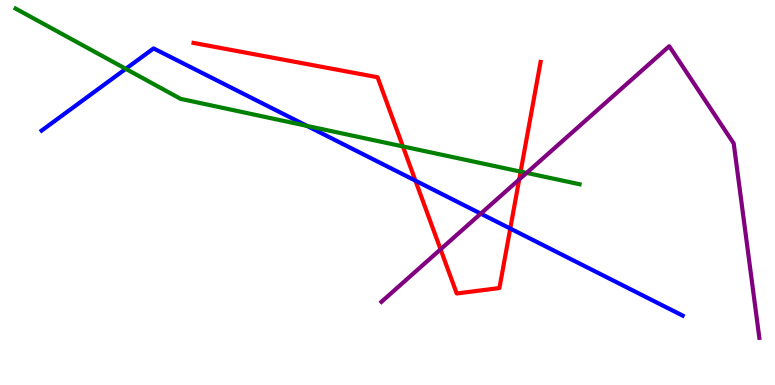[{'lines': ['blue', 'red'], 'intersections': [{'x': 5.36, 'y': 5.31}, {'x': 6.58, 'y': 4.06}]}, {'lines': ['green', 'red'], 'intersections': [{'x': 5.2, 'y': 6.2}, {'x': 6.72, 'y': 5.54}]}, {'lines': ['purple', 'red'], 'intersections': [{'x': 5.68, 'y': 3.52}, {'x': 6.7, 'y': 5.34}]}, {'lines': ['blue', 'green'], 'intersections': [{'x': 1.62, 'y': 8.21}, {'x': 3.96, 'y': 6.73}]}, {'lines': ['blue', 'purple'], 'intersections': [{'x': 6.2, 'y': 4.45}]}, {'lines': ['green', 'purple'], 'intersections': [{'x': 6.79, 'y': 5.51}]}]